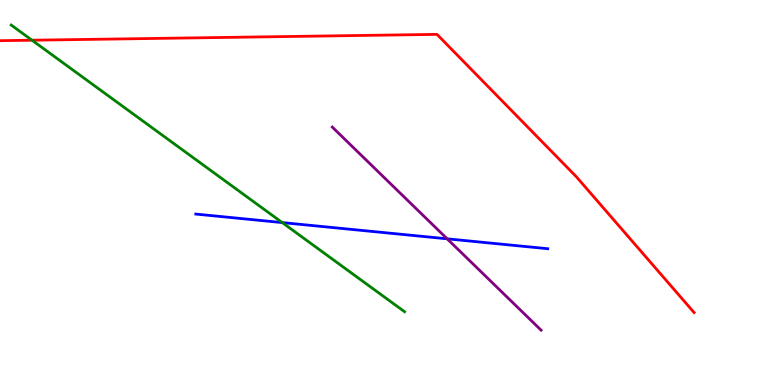[{'lines': ['blue', 'red'], 'intersections': []}, {'lines': ['green', 'red'], 'intersections': [{'x': 0.413, 'y': 8.96}]}, {'lines': ['purple', 'red'], 'intersections': []}, {'lines': ['blue', 'green'], 'intersections': [{'x': 3.64, 'y': 4.22}]}, {'lines': ['blue', 'purple'], 'intersections': [{'x': 5.77, 'y': 3.8}]}, {'lines': ['green', 'purple'], 'intersections': []}]